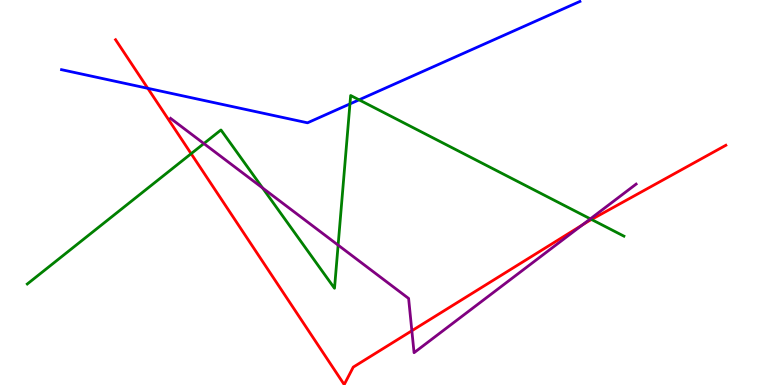[{'lines': ['blue', 'red'], 'intersections': [{'x': 1.91, 'y': 7.71}]}, {'lines': ['green', 'red'], 'intersections': [{'x': 2.47, 'y': 6.01}, {'x': 7.63, 'y': 4.3}]}, {'lines': ['purple', 'red'], 'intersections': [{'x': 5.31, 'y': 1.41}, {'x': 7.51, 'y': 4.15}]}, {'lines': ['blue', 'green'], 'intersections': [{'x': 4.52, 'y': 7.3}, {'x': 4.63, 'y': 7.41}]}, {'lines': ['blue', 'purple'], 'intersections': []}, {'lines': ['green', 'purple'], 'intersections': [{'x': 2.63, 'y': 6.27}, {'x': 3.39, 'y': 5.12}, {'x': 4.36, 'y': 3.63}, {'x': 7.62, 'y': 4.32}]}]